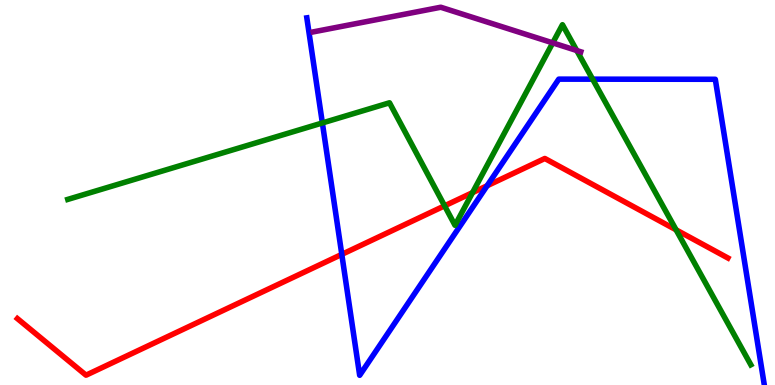[{'lines': ['blue', 'red'], 'intersections': [{'x': 4.41, 'y': 3.39}, {'x': 6.29, 'y': 5.18}]}, {'lines': ['green', 'red'], 'intersections': [{'x': 5.74, 'y': 4.65}, {'x': 6.1, 'y': 5.0}, {'x': 8.72, 'y': 4.03}]}, {'lines': ['purple', 'red'], 'intersections': []}, {'lines': ['blue', 'green'], 'intersections': [{'x': 4.16, 'y': 6.81}, {'x': 7.65, 'y': 7.94}]}, {'lines': ['blue', 'purple'], 'intersections': []}, {'lines': ['green', 'purple'], 'intersections': [{'x': 7.13, 'y': 8.89}, {'x': 7.44, 'y': 8.69}]}]